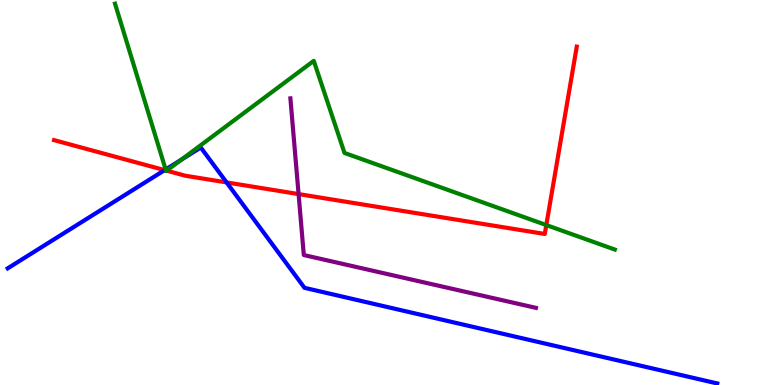[{'lines': ['blue', 'red'], 'intersections': [{'x': 2.12, 'y': 5.58}, {'x': 2.92, 'y': 5.26}]}, {'lines': ['green', 'red'], 'intersections': [{'x': 2.14, 'y': 5.57}, {'x': 2.15, 'y': 5.57}, {'x': 7.05, 'y': 4.15}]}, {'lines': ['purple', 'red'], 'intersections': [{'x': 3.85, 'y': 4.96}]}, {'lines': ['blue', 'green'], 'intersections': [{'x': 2.14, 'y': 5.6}, {'x': 2.34, 'y': 5.85}]}, {'lines': ['blue', 'purple'], 'intersections': []}, {'lines': ['green', 'purple'], 'intersections': []}]